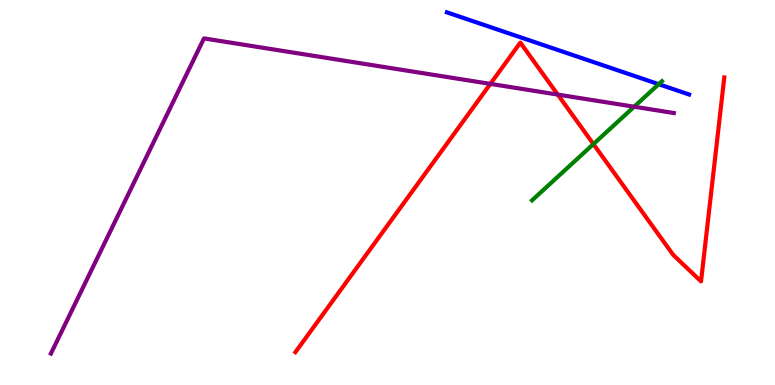[{'lines': ['blue', 'red'], 'intersections': []}, {'lines': ['green', 'red'], 'intersections': [{'x': 7.66, 'y': 6.26}]}, {'lines': ['purple', 'red'], 'intersections': [{'x': 6.33, 'y': 7.82}, {'x': 7.2, 'y': 7.54}]}, {'lines': ['blue', 'green'], 'intersections': [{'x': 8.5, 'y': 7.81}]}, {'lines': ['blue', 'purple'], 'intersections': []}, {'lines': ['green', 'purple'], 'intersections': [{'x': 8.18, 'y': 7.23}]}]